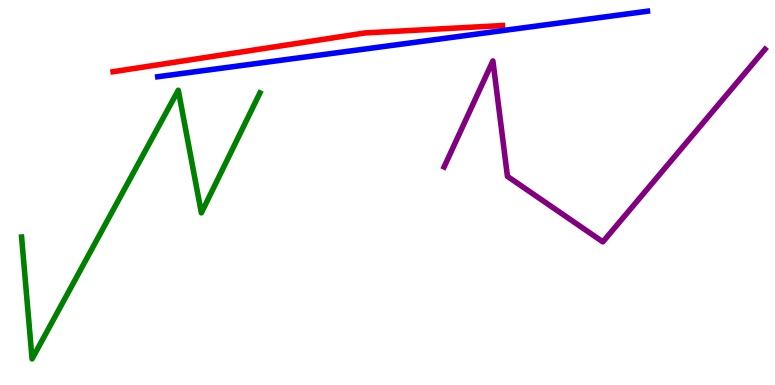[{'lines': ['blue', 'red'], 'intersections': []}, {'lines': ['green', 'red'], 'intersections': []}, {'lines': ['purple', 'red'], 'intersections': []}, {'lines': ['blue', 'green'], 'intersections': []}, {'lines': ['blue', 'purple'], 'intersections': []}, {'lines': ['green', 'purple'], 'intersections': []}]